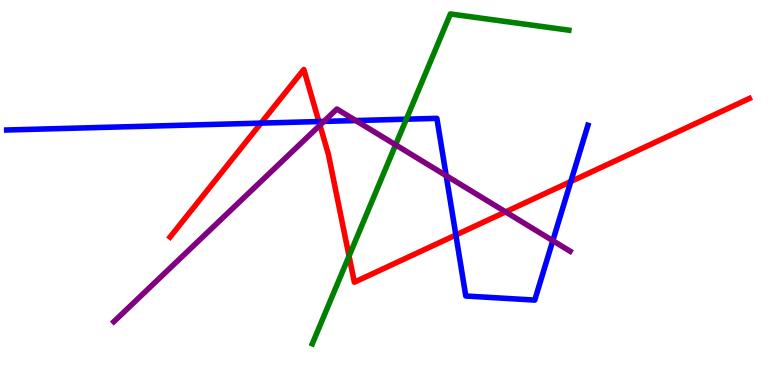[{'lines': ['blue', 'red'], 'intersections': [{'x': 3.37, 'y': 6.8}, {'x': 4.11, 'y': 6.84}, {'x': 5.88, 'y': 3.9}, {'x': 7.37, 'y': 5.28}]}, {'lines': ['green', 'red'], 'intersections': [{'x': 4.5, 'y': 3.35}]}, {'lines': ['purple', 'red'], 'intersections': [{'x': 4.13, 'y': 6.75}, {'x': 6.52, 'y': 4.5}]}, {'lines': ['blue', 'green'], 'intersections': [{'x': 5.24, 'y': 6.9}]}, {'lines': ['blue', 'purple'], 'intersections': [{'x': 4.18, 'y': 6.85}, {'x': 4.59, 'y': 6.87}, {'x': 5.76, 'y': 5.44}, {'x': 7.13, 'y': 3.75}]}, {'lines': ['green', 'purple'], 'intersections': [{'x': 5.1, 'y': 6.24}]}]